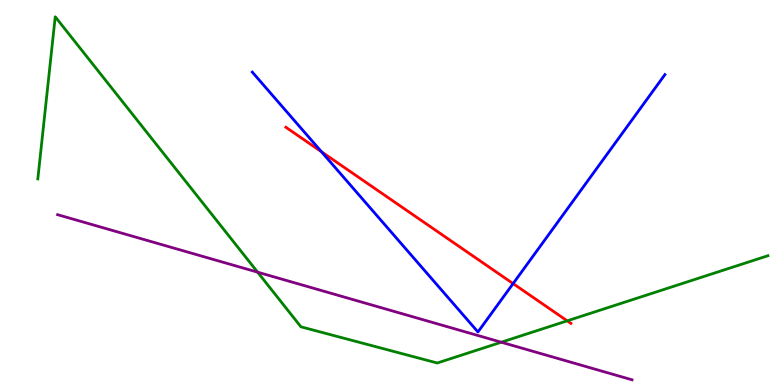[{'lines': ['blue', 'red'], 'intersections': [{'x': 4.15, 'y': 6.06}, {'x': 6.62, 'y': 2.63}]}, {'lines': ['green', 'red'], 'intersections': [{'x': 7.32, 'y': 1.67}]}, {'lines': ['purple', 'red'], 'intersections': []}, {'lines': ['blue', 'green'], 'intersections': []}, {'lines': ['blue', 'purple'], 'intersections': []}, {'lines': ['green', 'purple'], 'intersections': [{'x': 3.32, 'y': 2.93}, {'x': 6.47, 'y': 1.11}]}]